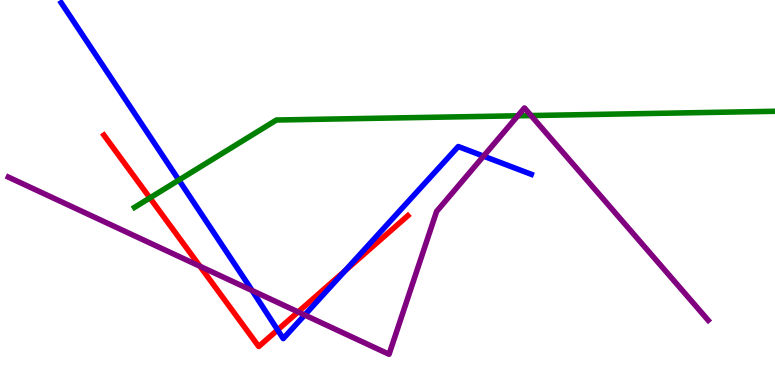[{'lines': ['blue', 'red'], 'intersections': [{'x': 3.58, 'y': 1.43}, {'x': 4.45, 'y': 2.97}]}, {'lines': ['green', 'red'], 'intersections': [{'x': 1.93, 'y': 4.86}]}, {'lines': ['purple', 'red'], 'intersections': [{'x': 2.58, 'y': 3.08}, {'x': 3.85, 'y': 1.9}]}, {'lines': ['blue', 'green'], 'intersections': [{'x': 2.31, 'y': 5.32}]}, {'lines': ['blue', 'purple'], 'intersections': [{'x': 3.25, 'y': 2.45}, {'x': 3.93, 'y': 1.82}, {'x': 6.24, 'y': 5.94}]}, {'lines': ['green', 'purple'], 'intersections': [{'x': 6.68, 'y': 6.99}, {'x': 6.85, 'y': 7.0}]}]